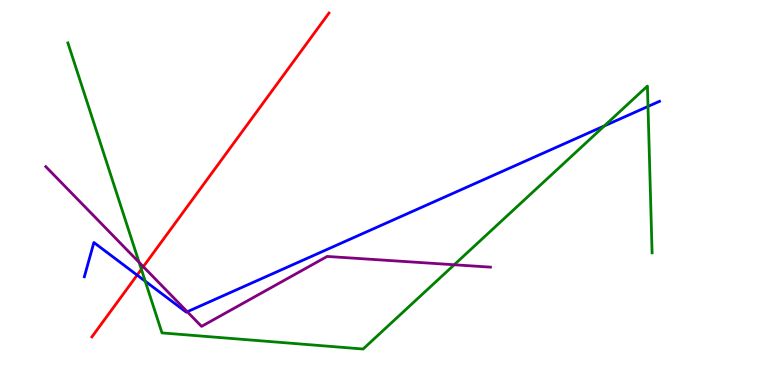[{'lines': ['blue', 'red'], 'intersections': [{'x': 1.77, 'y': 2.85}]}, {'lines': ['green', 'red'], 'intersections': [{'x': 1.82, 'y': 3.0}]}, {'lines': ['purple', 'red'], 'intersections': [{'x': 1.85, 'y': 3.07}]}, {'lines': ['blue', 'green'], 'intersections': [{'x': 1.87, 'y': 2.7}, {'x': 7.8, 'y': 6.73}, {'x': 8.36, 'y': 7.23}]}, {'lines': ['blue', 'purple'], 'intersections': [{'x': 2.42, 'y': 1.9}]}, {'lines': ['green', 'purple'], 'intersections': [{'x': 1.79, 'y': 3.19}, {'x': 5.86, 'y': 3.12}]}]